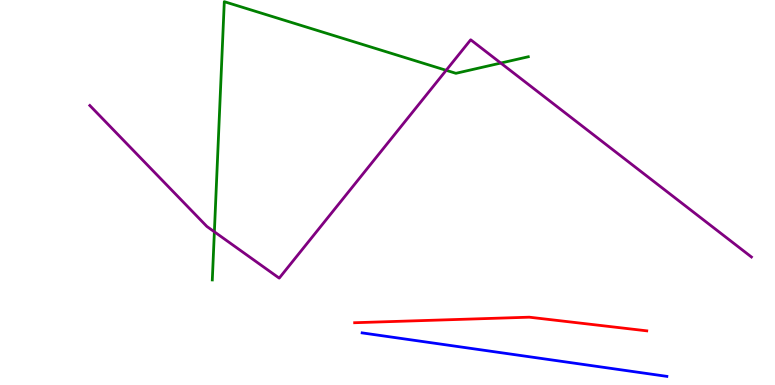[{'lines': ['blue', 'red'], 'intersections': []}, {'lines': ['green', 'red'], 'intersections': []}, {'lines': ['purple', 'red'], 'intersections': []}, {'lines': ['blue', 'green'], 'intersections': []}, {'lines': ['blue', 'purple'], 'intersections': []}, {'lines': ['green', 'purple'], 'intersections': [{'x': 2.77, 'y': 3.98}, {'x': 5.76, 'y': 8.17}, {'x': 6.46, 'y': 8.36}]}]